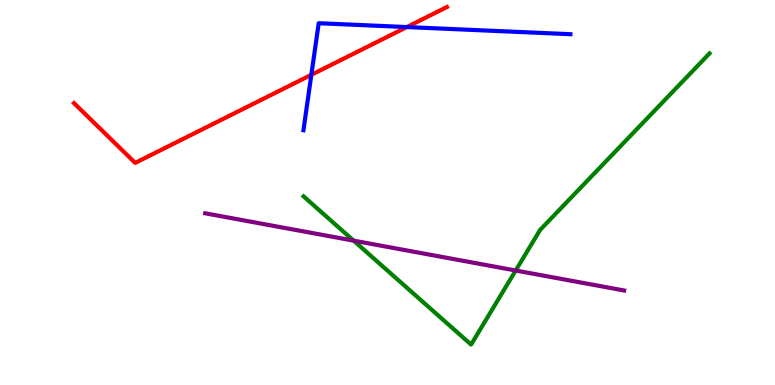[{'lines': ['blue', 'red'], 'intersections': [{'x': 4.02, 'y': 8.06}, {'x': 5.25, 'y': 9.3}]}, {'lines': ['green', 'red'], 'intersections': []}, {'lines': ['purple', 'red'], 'intersections': []}, {'lines': ['blue', 'green'], 'intersections': []}, {'lines': ['blue', 'purple'], 'intersections': []}, {'lines': ['green', 'purple'], 'intersections': [{'x': 4.56, 'y': 3.75}, {'x': 6.65, 'y': 2.97}]}]